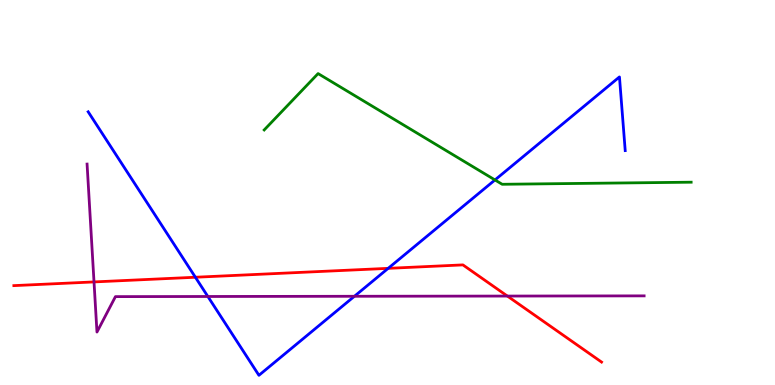[{'lines': ['blue', 'red'], 'intersections': [{'x': 2.52, 'y': 2.8}, {'x': 5.01, 'y': 3.03}]}, {'lines': ['green', 'red'], 'intersections': []}, {'lines': ['purple', 'red'], 'intersections': [{'x': 1.21, 'y': 2.68}, {'x': 6.55, 'y': 2.31}]}, {'lines': ['blue', 'green'], 'intersections': [{'x': 6.39, 'y': 5.33}]}, {'lines': ['blue', 'purple'], 'intersections': [{'x': 2.68, 'y': 2.3}, {'x': 4.57, 'y': 2.3}]}, {'lines': ['green', 'purple'], 'intersections': []}]